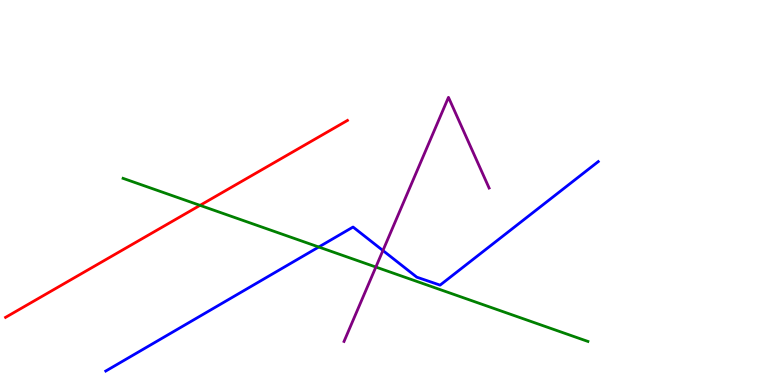[{'lines': ['blue', 'red'], 'intersections': []}, {'lines': ['green', 'red'], 'intersections': [{'x': 2.58, 'y': 4.67}]}, {'lines': ['purple', 'red'], 'intersections': []}, {'lines': ['blue', 'green'], 'intersections': [{'x': 4.11, 'y': 3.58}]}, {'lines': ['blue', 'purple'], 'intersections': [{'x': 4.94, 'y': 3.49}]}, {'lines': ['green', 'purple'], 'intersections': [{'x': 4.85, 'y': 3.06}]}]